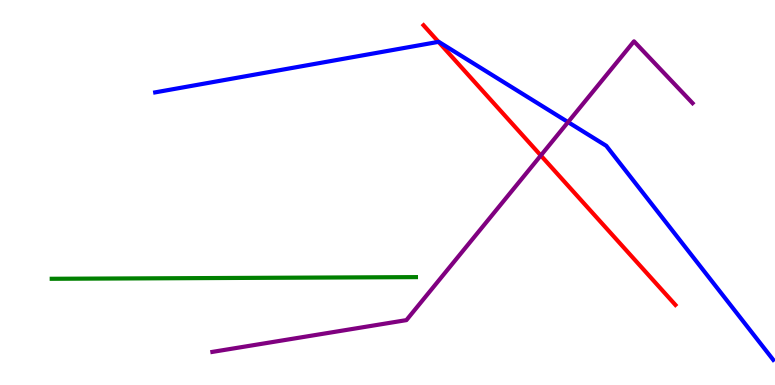[{'lines': ['blue', 'red'], 'intersections': [{'x': 5.66, 'y': 8.91}]}, {'lines': ['green', 'red'], 'intersections': []}, {'lines': ['purple', 'red'], 'intersections': [{'x': 6.98, 'y': 5.96}]}, {'lines': ['blue', 'green'], 'intersections': []}, {'lines': ['blue', 'purple'], 'intersections': [{'x': 7.33, 'y': 6.83}]}, {'lines': ['green', 'purple'], 'intersections': []}]